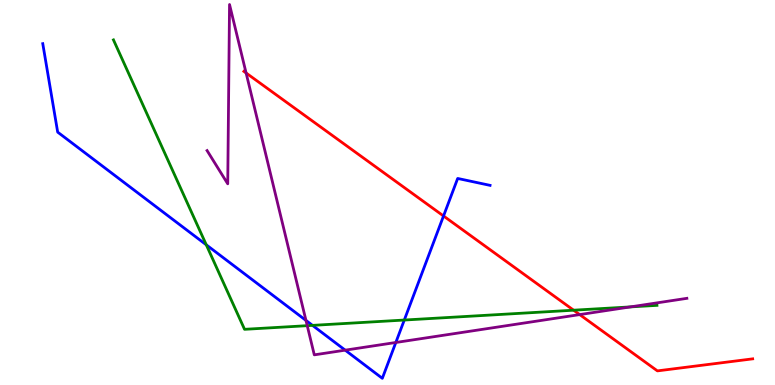[{'lines': ['blue', 'red'], 'intersections': [{'x': 5.72, 'y': 4.39}]}, {'lines': ['green', 'red'], 'intersections': [{'x': 7.4, 'y': 1.94}]}, {'lines': ['purple', 'red'], 'intersections': [{'x': 3.18, 'y': 8.1}, {'x': 7.48, 'y': 1.83}]}, {'lines': ['blue', 'green'], 'intersections': [{'x': 2.66, 'y': 3.64}, {'x': 4.03, 'y': 1.55}, {'x': 5.22, 'y': 1.69}]}, {'lines': ['blue', 'purple'], 'intersections': [{'x': 3.95, 'y': 1.68}, {'x': 4.45, 'y': 0.905}, {'x': 5.11, 'y': 1.1}]}, {'lines': ['green', 'purple'], 'intersections': [{'x': 3.96, 'y': 1.54}, {'x': 8.13, 'y': 2.03}]}]